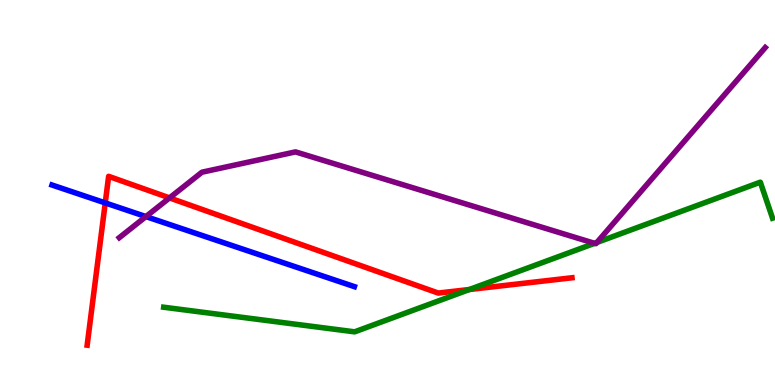[{'lines': ['blue', 'red'], 'intersections': [{'x': 1.36, 'y': 4.73}]}, {'lines': ['green', 'red'], 'intersections': [{'x': 6.06, 'y': 2.48}]}, {'lines': ['purple', 'red'], 'intersections': [{'x': 2.19, 'y': 4.86}]}, {'lines': ['blue', 'green'], 'intersections': []}, {'lines': ['blue', 'purple'], 'intersections': [{'x': 1.88, 'y': 4.37}]}, {'lines': ['green', 'purple'], 'intersections': [{'x': 7.67, 'y': 3.68}, {'x': 7.7, 'y': 3.7}]}]